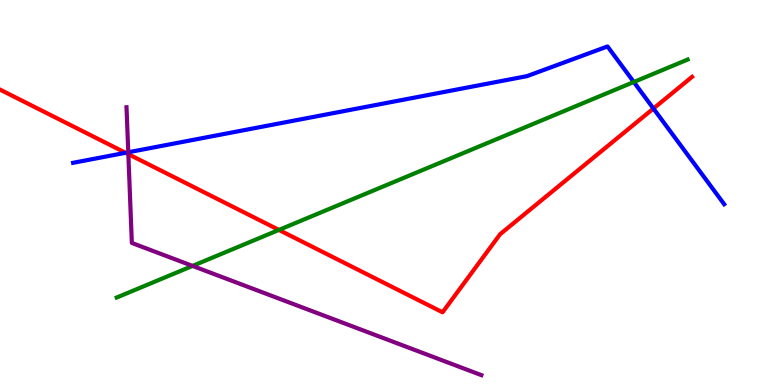[{'lines': ['blue', 'red'], 'intersections': [{'x': 1.62, 'y': 6.03}, {'x': 8.43, 'y': 7.18}]}, {'lines': ['green', 'red'], 'intersections': [{'x': 3.6, 'y': 4.03}]}, {'lines': ['purple', 'red'], 'intersections': [{'x': 1.66, 'y': 6.0}]}, {'lines': ['blue', 'green'], 'intersections': [{'x': 8.18, 'y': 7.87}]}, {'lines': ['blue', 'purple'], 'intersections': [{'x': 1.66, 'y': 6.04}]}, {'lines': ['green', 'purple'], 'intersections': [{'x': 2.48, 'y': 3.09}]}]